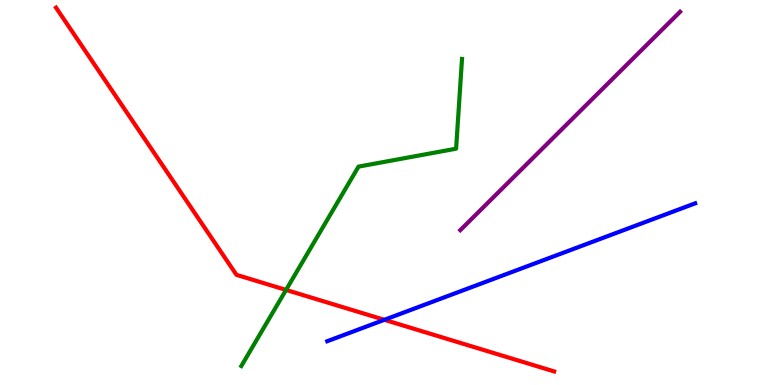[{'lines': ['blue', 'red'], 'intersections': [{'x': 4.96, 'y': 1.69}]}, {'lines': ['green', 'red'], 'intersections': [{'x': 3.69, 'y': 2.47}]}, {'lines': ['purple', 'red'], 'intersections': []}, {'lines': ['blue', 'green'], 'intersections': []}, {'lines': ['blue', 'purple'], 'intersections': []}, {'lines': ['green', 'purple'], 'intersections': []}]